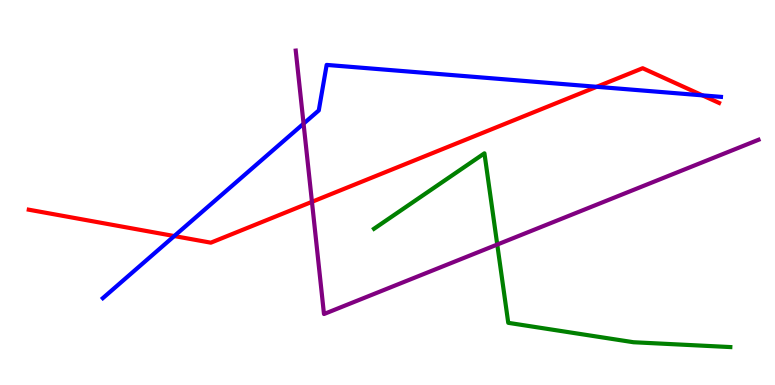[{'lines': ['blue', 'red'], 'intersections': [{'x': 2.25, 'y': 3.87}, {'x': 7.7, 'y': 7.75}, {'x': 9.06, 'y': 7.52}]}, {'lines': ['green', 'red'], 'intersections': []}, {'lines': ['purple', 'red'], 'intersections': [{'x': 4.03, 'y': 4.76}]}, {'lines': ['blue', 'green'], 'intersections': []}, {'lines': ['blue', 'purple'], 'intersections': [{'x': 3.92, 'y': 6.79}]}, {'lines': ['green', 'purple'], 'intersections': [{'x': 6.42, 'y': 3.65}]}]